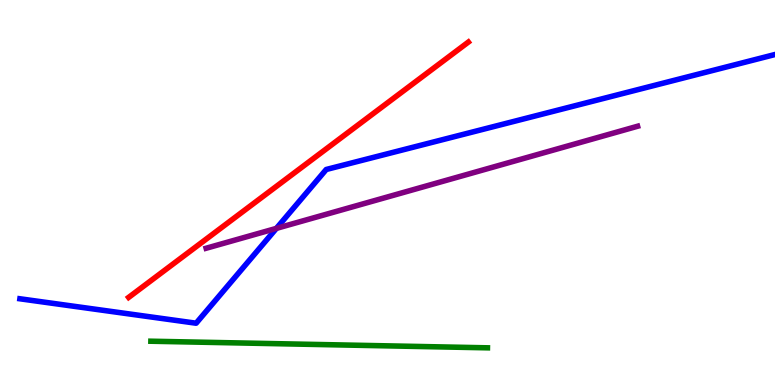[{'lines': ['blue', 'red'], 'intersections': []}, {'lines': ['green', 'red'], 'intersections': []}, {'lines': ['purple', 'red'], 'intersections': []}, {'lines': ['blue', 'green'], 'intersections': []}, {'lines': ['blue', 'purple'], 'intersections': [{'x': 3.57, 'y': 4.07}]}, {'lines': ['green', 'purple'], 'intersections': []}]